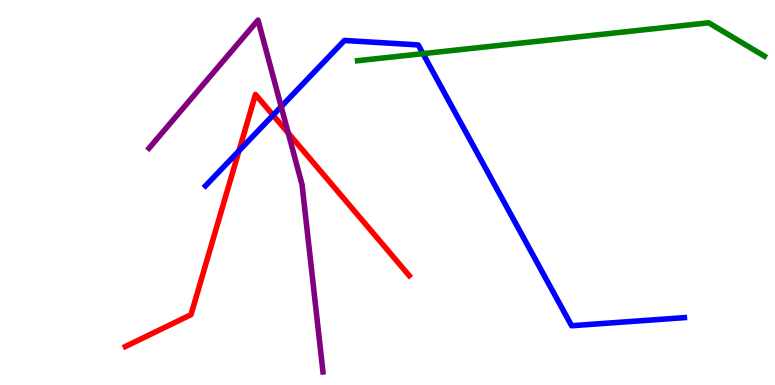[{'lines': ['blue', 'red'], 'intersections': [{'x': 3.08, 'y': 6.08}, {'x': 3.52, 'y': 7.01}]}, {'lines': ['green', 'red'], 'intersections': []}, {'lines': ['purple', 'red'], 'intersections': [{'x': 3.72, 'y': 6.54}]}, {'lines': ['blue', 'green'], 'intersections': [{'x': 5.46, 'y': 8.61}]}, {'lines': ['blue', 'purple'], 'intersections': [{'x': 3.63, 'y': 7.23}]}, {'lines': ['green', 'purple'], 'intersections': []}]